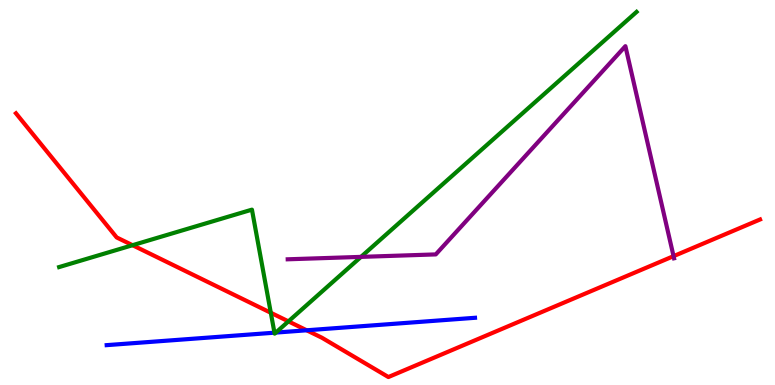[{'lines': ['blue', 'red'], 'intersections': [{'x': 3.96, 'y': 1.42}]}, {'lines': ['green', 'red'], 'intersections': [{'x': 1.71, 'y': 3.63}, {'x': 3.49, 'y': 1.88}, {'x': 3.72, 'y': 1.65}]}, {'lines': ['purple', 'red'], 'intersections': [{'x': 8.69, 'y': 3.35}]}, {'lines': ['blue', 'green'], 'intersections': [{'x': 3.54, 'y': 1.36}, {'x': 3.56, 'y': 1.36}]}, {'lines': ['blue', 'purple'], 'intersections': []}, {'lines': ['green', 'purple'], 'intersections': [{'x': 4.66, 'y': 3.33}]}]